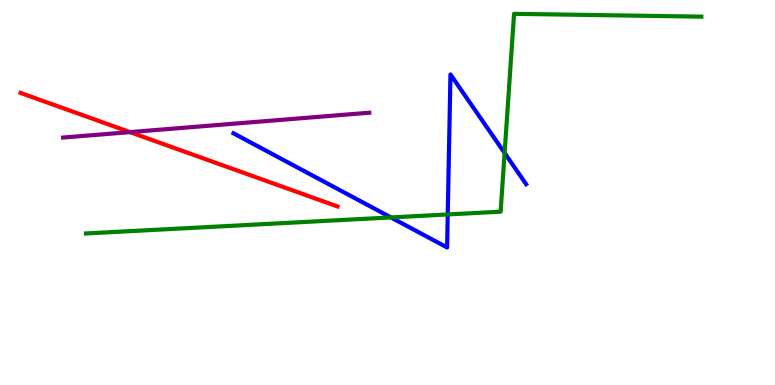[{'lines': ['blue', 'red'], 'intersections': []}, {'lines': ['green', 'red'], 'intersections': []}, {'lines': ['purple', 'red'], 'intersections': [{'x': 1.68, 'y': 6.57}]}, {'lines': ['blue', 'green'], 'intersections': [{'x': 5.04, 'y': 4.35}, {'x': 5.78, 'y': 4.43}, {'x': 6.51, 'y': 6.03}]}, {'lines': ['blue', 'purple'], 'intersections': []}, {'lines': ['green', 'purple'], 'intersections': []}]